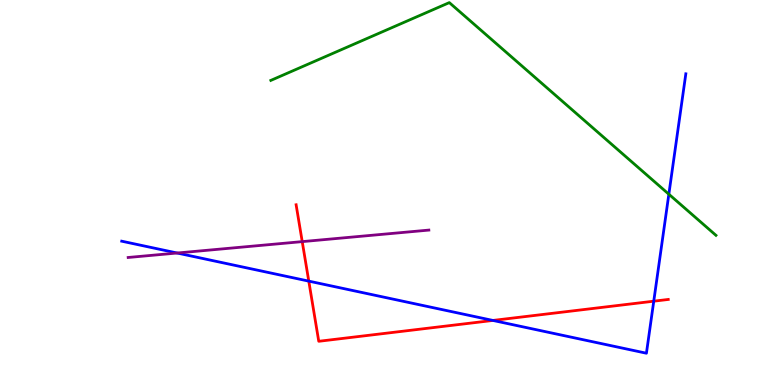[{'lines': ['blue', 'red'], 'intersections': [{'x': 3.98, 'y': 2.7}, {'x': 6.36, 'y': 1.68}, {'x': 8.44, 'y': 2.18}]}, {'lines': ['green', 'red'], 'intersections': []}, {'lines': ['purple', 'red'], 'intersections': [{'x': 3.9, 'y': 3.72}]}, {'lines': ['blue', 'green'], 'intersections': [{'x': 8.63, 'y': 4.96}]}, {'lines': ['blue', 'purple'], 'intersections': [{'x': 2.29, 'y': 3.43}]}, {'lines': ['green', 'purple'], 'intersections': []}]